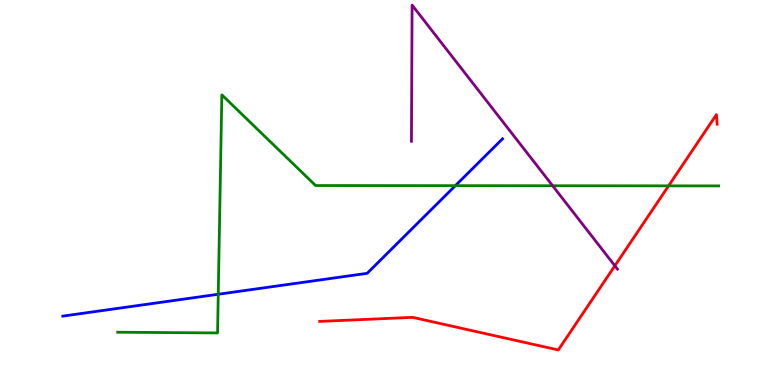[{'lines': ['blue', 'red'], 'intersections': []}, {'lines': ['green', 'red'], 'intersections': [{'x': 8.63, 'y': 5.17}]}, {'lines': ['purple', 'red'], 'intersections': [{'x': 7.93, 'y': 3.1}]}, {'lines': ['blue', 'green'], 'intersections': [{'x': 2.82, 'y': 2.36}, {'x': 5.88, 'y': 5.18}]}, {'lines': ['blue', 'purple'], 'intersections': []}, {'lines': ['green', 'purple'], 'intersections': [{'x': 7.13, 'y': 5.18}]}]